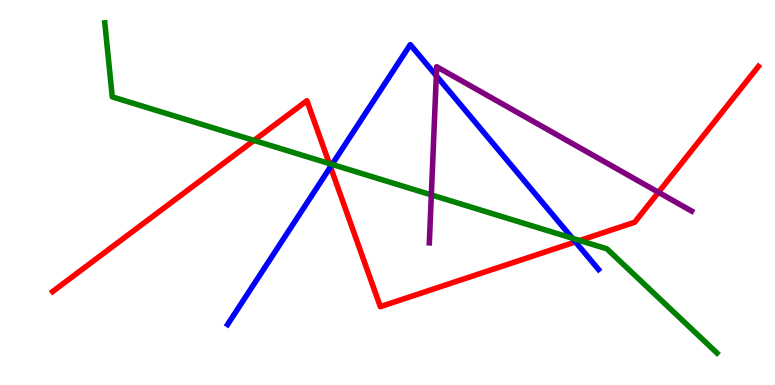[{'lines': ['blue', 'red'], 'intersections': [{'x': 4.26, 'y': 5.67}, {'x': 7.43, 'y': 3.72}]}, {'lines': ['green', 'red'], 'intersections': [{'x': 3.28, 'y': 6.35}, {'x': 4.25, 'y': 5.75}, {'x': 7.48, 'y': 3.75}]}, {'lines': ['purple', 'red'], 'intersections': [{'x': 8.5, 'y': 5.01}]}, {'lines': ['blue', 'green'], 'intersections': [{'x': 4.29, 'y': 5.73}, {'x': 7.39, 'y': 3.81}]}, {'lines': ['blue', 'purple'], 'intersections': [{'x': 5.63, 'y': 8.03}]}, {'lines': ['green', 'purple'], 'intersections': [{'x': 5.57, 'y': 4.94}]}]